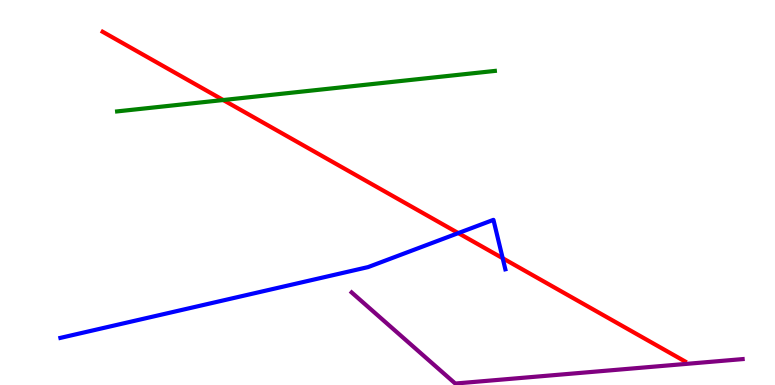[{'lines': ['blue', 'red'], 'intersections': [{'x': 5.91, 'y': 3.95}, {'x': 6.49, 'y': 3.29}]}, {'lines': ['green', 'red'], 'intersections': [{'x': 2.88, 'y': 7.4}]}, {'lines': ['purple', 'red'], 'intersections': []}, {'lines': ['blue', 'green'], 'intersections': []}, {'lines': ['blue', 'purple'], 'intersections': []}, {'lines': ['green', 'purple'], 'intersections': []}]